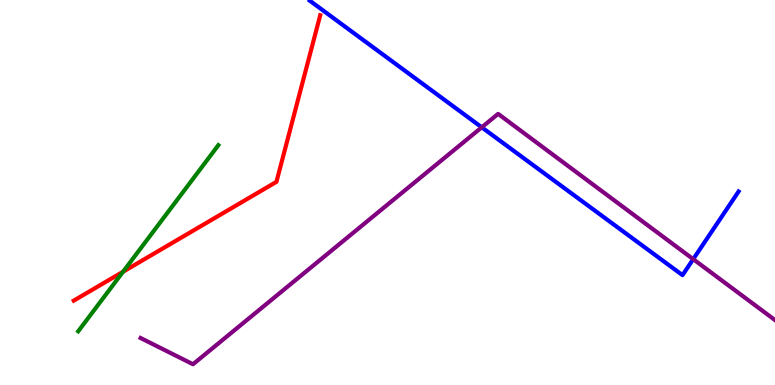[{'lines': ['blue', 'red'], 'intersections': []}, {'lines': ['green', 'red'], 'intersections': [{'x': 1.59, 'y': 2.94}]}, {'lines': ['purple', 'red'], 'intersections': []}, {'lines': ['blue', 'green'], 'intersections': []}, {'lines': ['blue', 'purple'], 'intersections': [{'x': 6.22, 'y': 6.69}, {'x': 8.94, 'y': 3.27}]}, {'lines': ['green', 'purple'], 'intersections': []}]